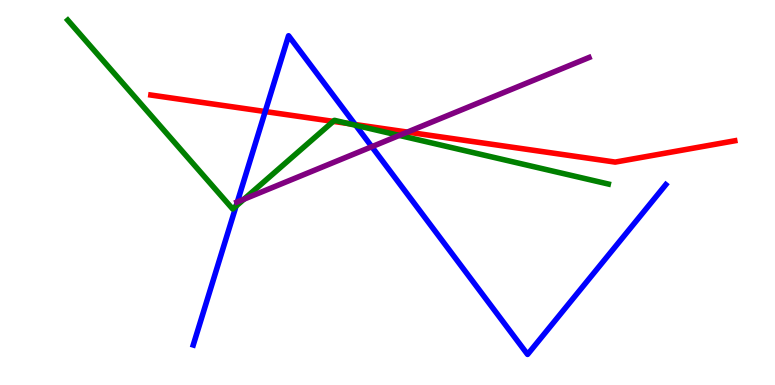[{'lines': ['blue', 'red'], 'intersections': [{'x': 3.42, 'y': 7.1}, {'x': 4.58, 'y': 6.77}]}, {'lines': ['green', 'red'], 'intersections': [{'x': 4.3, 'y': 6.85}, {'x': 4.49, 'y': 6.79}]}, {'lines': ['purple', 'red'], 'intersections': [{'x': 5.26, 'y': 6.57}]}, {'lines': ['blue', 'green'], 'intersections': [{'x': 3.05, 'y': 4.65}, {'x': 4.59, 'y': 6.75}]}, {'lines': ['blue', 'purple'], 'intersections': [{'x': 3.06, 'y': 4.76}, {'x': 4.8, 'y': 6.19}]}, {'lines': ['green', 'purple'], 'intersections': [{'x': 3.15, 'y': 4.83}, {'x': 5.15, 'y': 6.48}]}]